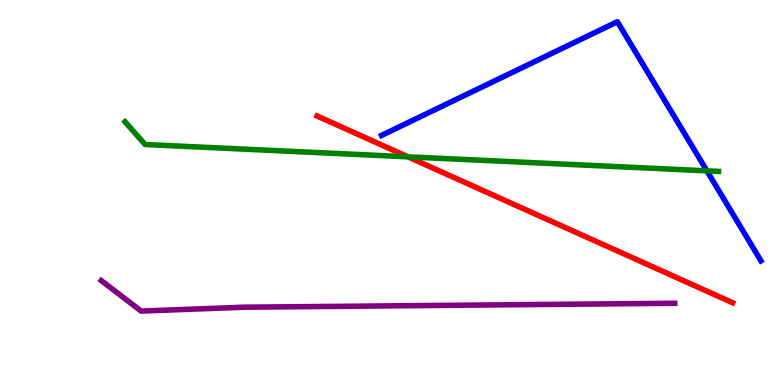[{'lines': ['blue', 'red'], 'intersections': []}, {'lines': ['green', 'red'], 'intersections': [{'x': 5.26, 'y': 5.93}]}, {'lines': ['purple', 'red'], 'intersections': []}, {'lines': ['blue', 'green'], 'intersections': [{'x': 9.12, 'y': 5.56}]}, {'lines': ['blue', 'purple'], 'intersections': []}, {'lines': ['green', 'purple'], 'intersections': []}]